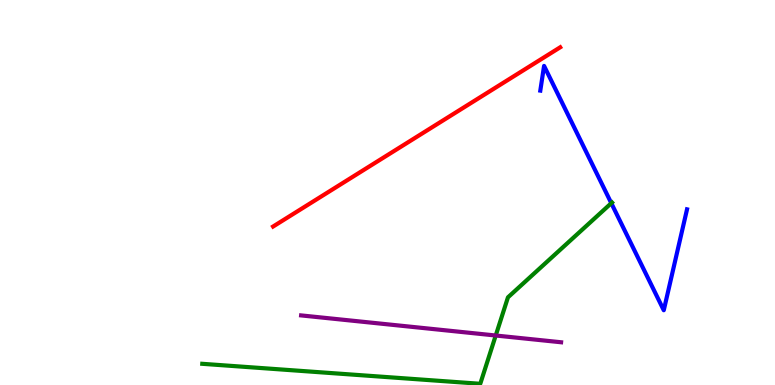[{'lines': ['blue', 'red'], 'intersections': []}, {'lines': ['green', 'red'], 'intersections': []}, {'lines': ['purple', 'red'], 'intersections': []}, {'lines': ['blue', 'green'], 'intersections': [{'x': 7.89, 'y': 4.72}]}, {'lines': ['blue', 'purple'], 'intersections': []}, {'lines': ['green', 'purple'], 'intersections': [{'x': 6.4, 'y': 1.29}]}]